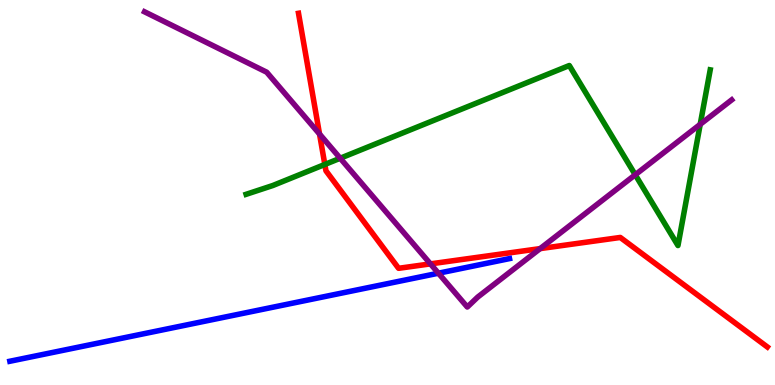[{'lines': ['blue', 'red'], 'intersections': []}, {'lines': ['green', 'red'], 'intersections': [{'x': 4.19, 'y': 5.73}]}, {'lines': ['purple', 'red'], 'intersections': [{'x': 4.12, 'y': 6.52}, {'x': 5.55, 'y': 3.15}, {'x': 6.97, 'y': 3.54}]}, {'lines': ['blue', 'green'], 'intersections': []}, {'lines': ['blue', 'purple'], 'intersections': [{'x': 5.66, 'y': 2.9}]}, {'lines': ['green', 'purple'], 'intersections': [{'x': 4.39, 'y': 5.89}, {'x': 8.2, 'y': 5.46}, {'x': 9.04, 'y': 6.77}]}]